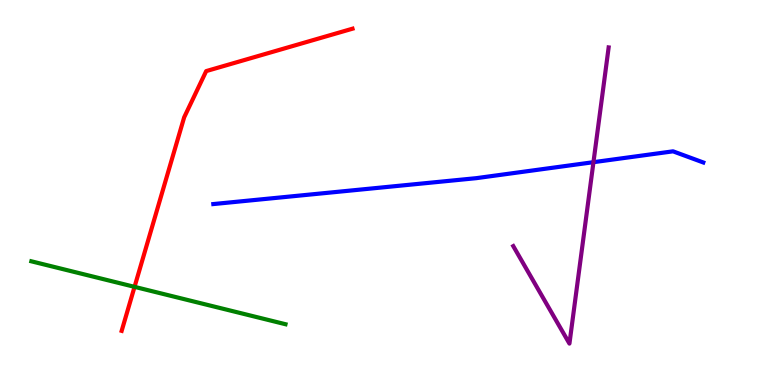[{'lines': ['blue', 'red'], 'intersections': []}, {'lines': ['green', 'red'], 'intersections': [{'x': 1.74, 'y': 2.55}]}, {'lines': ['purple', 'red'], 'intersections': []}, {'lines': ['blue', 'green'], 'intersections': []}, {'lines': ['blue', 'purple'], 'intersections': [{'x': 7.66, 'y': 5.79}]}, {'lines': ['green', 'purple'], 'intersections': []}]